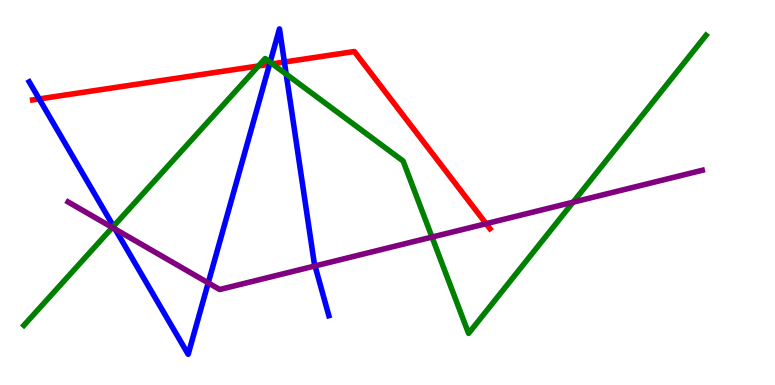[{'lines': ['blue', 'red'], 'intersections': [{'x': 0.506, 'y': 7.43}, {'x': 3.48, 'y': 8.33}, {'x': 3.67, 'y': 8.39}]}, {'lines': ['green', 'red'], 'intersections': [{'x': 3.34, 'y': 8.29}, {'x': 3.51, 'y': 8.34}]}, {'lines': ['purple', 'red'], 'intersections': [{'x': 6.27, 'y': 4.19}]}, {'lines': ['blue', 'green'], 'intersections': [{'x': 1.46, 'y': 4.12}, {'x': 3.49, 'y': 8.38}, {'x': 3.69, 'y': 8.07}]}, {'lines': ['blue', 'purple'], 'intersections': [{'x': 1.49, 'y': 4.05}, {'x': 2.69, 'y': 2.65}, {'x': 4.06, 'y': 3.09}]}, {'lines': ['green', 'purple'], 'intersections': [{'x': 1.45, 'y': 4.09}, {'x': 5.57, 'y': 3.84}, {'x': 7.39, 'y': 4.75}]}]